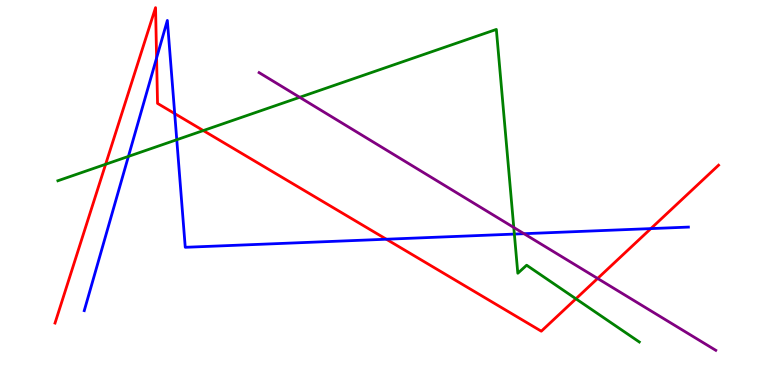[{'lines': ['blue', 'red'], 'intersections': [{'x': 2.02, 'y': 8.49}, {'x': 2.25, 'y': 7.05}, {'x': 4.99, 'y': 3.79}, {'x': 8.4, 'y': 4.06}]}, {'lines': ['green', 'red'], 'intersections': [{'x': 1.36, 'y': 5.73}, {'x': 2.62, 'y': 6.61}, {'x': 7.43, 'y': 2.24}]}, {'lines': ['purple', 'red'], 'intersections': [{'x': 7.71, 'y': 2.77}]}, {'lines': ['blue', 'green'], 'intersections': [{'x': 1.66, 'y': 5.94}, {'x': 2.28, 'y': 6.37}, {'x': 6.64, 'y': 3.92}]}, {'lines': ['blue', 'purple'], 'intersections': [{'x': 6.76, 'y': 3.93}]}, {'lines': ['green', 'purple'], 'intersections': [{'x': 3.87, 'y': 7.47}, {'x': 6.63, 'y': 4.09}]}]